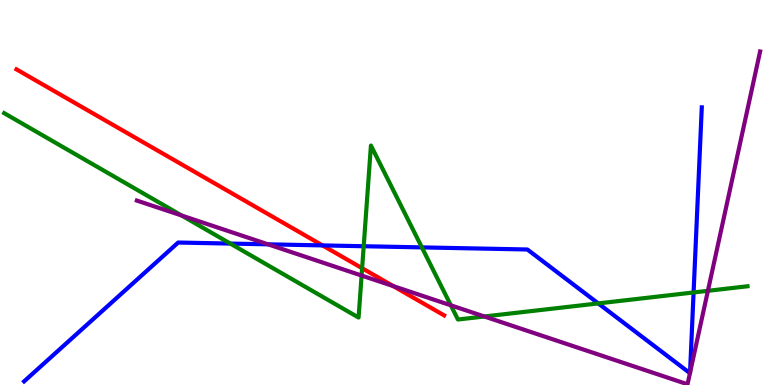[{'lines': ['blue', 'red'], 'intersections': [{'x': 4.16, 'y': 3.63}]}, {'lines': ['green', 'red'], 'intersections': [{'x': 4.67, 'y': 3.03}]}, {'lines': ['purple', 'red'], 'intersections': [{'x': 5.07, 'y': 2.57}]}, {'lines': ['blue', 'green'], 'intersections': [{'x': 2.97, 'y': 3.67}, {'x': 4.69, 'y': 3.6}, {'x': 5.44, 'y': 3.57}, {'x': 7.72, 'y': 2.12}, {'x': 8.95, 'y': 2.4}]}, {'lines': ['blue', 'purple'], 'intersections': [{'x': 3.46, 'y': 3.65}, {'x': 8.9, 'y': 0.307}, {'x': 8.9, 'y': 0.317}]}, {'lines': ['green', 'purple'], 'intersections': [{'x': 2.34, 'y': 4.4}, {'x': 4.67, 'y': 2.84}, {'x': 5.82, 'y': 2.07}, {'x': 6.25, 'y': 1.78}, {'x': 9.13, 'y': 2.45}]}]